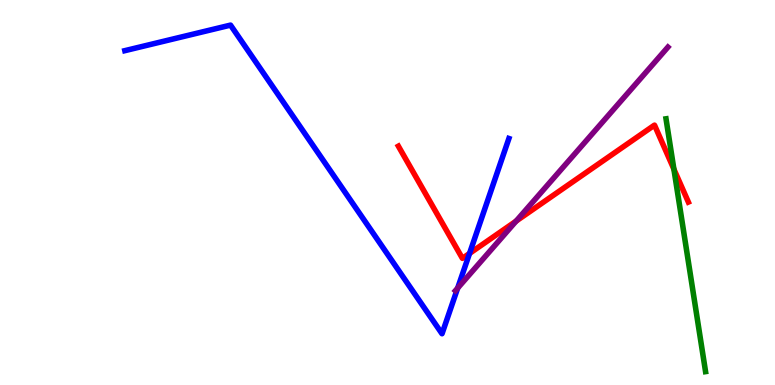[{'lines': ['blue', 'red'], 'intersections': [{'x': 6.06, 'y': 3.42}]}, {'lines': ['green', 'red'], 'intersections': [{'x': 8.7, 'y': 5.61}]}, {'lines': ['purple', 'red'], 'intersections': [{'x': 6.66, 'y': 4.26}]}, {'lines': ['blue', 'green'], 'intersections': []}, {'lines': ['blue', 'purple'], 'intersections': [{'x': 5.91, 'y': 2.52}]}, {'lines': ['green', 'purple'], 'intersections': []}]